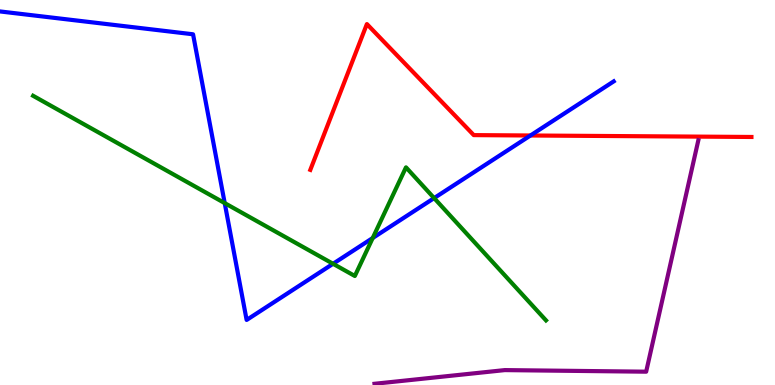[{'lines': ['blue', 'red'], 'intersections': [{'x': 6.84, 'y': 6.48}]}, {'lines': ['green', 'red'], 'intersections': []}, {'lines': ['purple', 'red'], 'intersections': []}, {'lines': ['blue', 'green'], 'intersections': [{'x': 2.9, 'y': 4.72}, {'x': 4.3, 'y': 3.15}, {'x': 4.81, 'y': 3.82}, {'x': 5.6, 'y': 4.85}]}, {'lines': ['blue', 'purple'], 'intersections': []}, {'lines': ['green', 'purple'], 'intersections': []}]